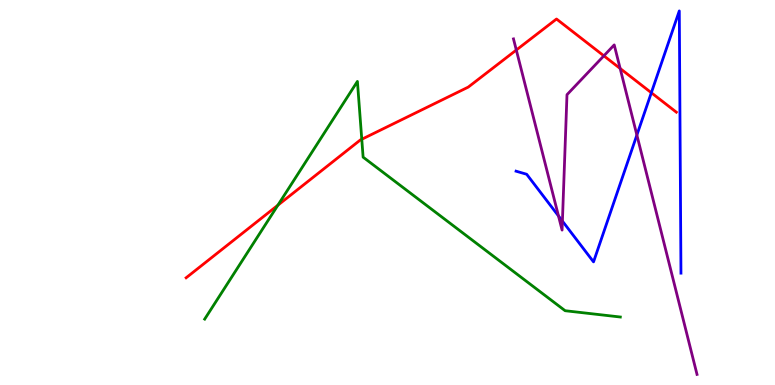[{'lines': ['blue', 'red'], 'intersections': [{'x': 8.4, 'y': 7.59}]}, {'lines': ['green', 'red'], 'intersections': [{'x': 3.59, 'y': 4.67}, {'x': 4.67, 'y': 6.38}]}, {'lines': ['purple', 'red'], 'intersections': [{'x': 6.66, 'y': 8.7}, {'x': 7.79, 'y': 8.55}, {'x': 8.0, 'y': 8.22}]}, {'lines': ['blue', 'green'], 'intersections': []}, {'lines': ['blue', 'purple'], 'intersections': [{'x': 7.21, 'y': 4.39}, {'x': 7.26, 'y': 4.26}, {'x': 8.22, 'y': 6.49}]}, {'lines': ['green', 'purple'], 'intersections': []}]